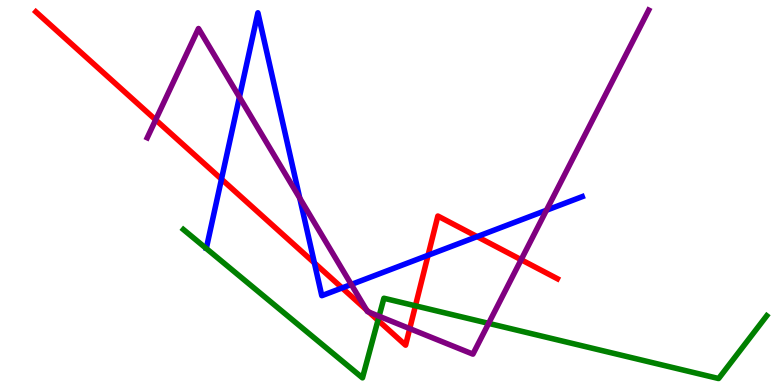[{'lines': ['blue', 'red'], 'intersections': [{'x': 2.86, 'y': 5.35}, {'x': 4.06, 'y': 3.17}, {'x': 4.41, 'y': 2.52}, {'x': 5.52, 'y': 3.37}, {'x': 6.16, 'y': 3.85}]}, {'lines': ['green', 'red'], 'intersections': [{'x': 4.88, 'y': 1.68}, {'x': 5.36, 'y': 2.06}]}, {'lines': ['purple', 'red'], 'intersections': [{'x': 2.01, 'y': 6.89}, {'x': 4.73, 'y': 1.95}, {'x': 4.76, 'y': 1.89}, {'x': 5.29, 'y': 1.46}, {'x': 6.72, 'y': 3.25}]}, {'lines': ['blue', 'green'], 'intersections': []}, {'lines': ['blue', 'purple'], 'intersections': [{'x': 3.09, 'y': 7.48}, {'x': 3.87, 'y': 4.85}, {'x': 4.53, 'y': 2.61}, {'x': 7.05, 'y': 4.54}]}, {'lines': ['green', 'purple'], 'intersections': [{'x': 4.89, 'y': 1.79}, {'x': 6.3, 'y': 1.6}]}]